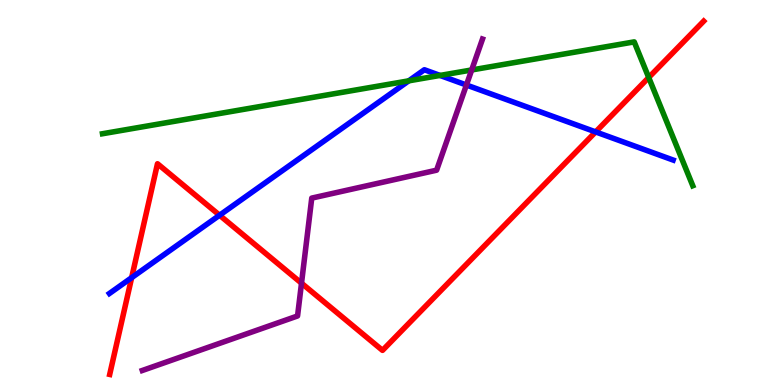[{'lines': ['blue', 'red'], 'intersections': [{'x': 1.7, 'y': 2.79}, {'x': 2.83, 'y': 4.41}, {'x': 7.69, 'y': 6.57}]}, {'lines': ['green', 'red'], 'intersections': [{'x': 8.37, 'y': 7.99}]}, {'lines': ['purple', 'red'], 'intersections': [{'x': 3.89, 'y': 2.64}]}, {'lines': ['blue', 'green'], 'intersections': [{'x': 5.27, 'y': 7.9}, {'x': 5.68, 'y': 8.04}]}, {'lines': ['blue', 'purple'], 'intersections': [{'x': 6.02, 'y': 7.79}]}, {'lines': ['green', 'purple'], 'intersections': [{'x': 6.09, 'y': 8.18}]}]